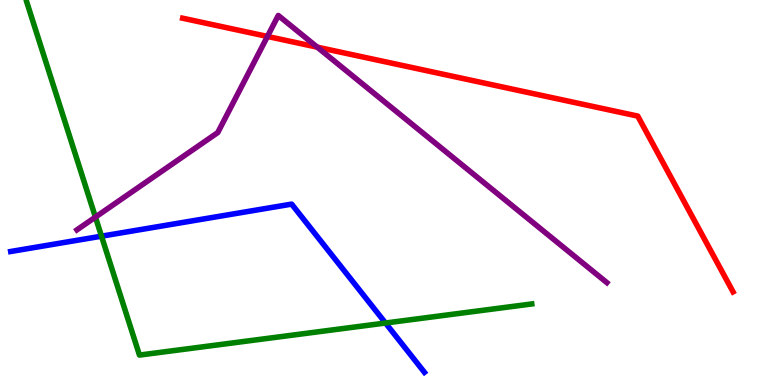[{'lines': ['blue', 'red'], 'intersections': []}, {'lines': ['green', 'red'], 'intersections': []}, {'lines': ['purple', 'red'], 'intersections': [{'x': 3.45, 'y': 9.05}, {'x': 4.09, 'y': 8.78}]}, {'lines': ['blue', 'green'], 'intersections': [{'x': 1.31, 'y': 3.87}, {'x': 4.97, 'y': 1.61}]}, {'lines': ['blue', 'purple'], 'intersections': []}, {'lines': ['green', 'purple'], 'intersections': [{'x': 1.23, 'y': 4.36}]}]